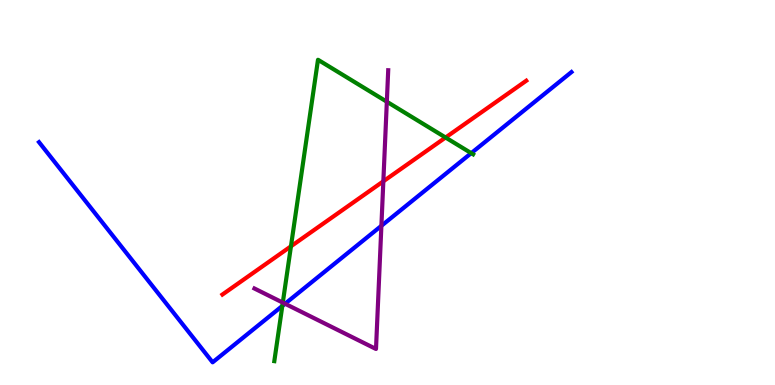[{'lines': ['blue', 'red'], 'intersections': []}, {'lines': ['green', 'red'], 'intersections': [{'x': 3.75, 'y': 3.6}, {'x': 5.75, 'y': 6.43}]}, {'lines': ['purple', 'red'], 'intersections': [{'x': 4.95, 'y': 5.29}]}, {'lines': ['blue', 'green'], 'intersections': [{'x': 3.64, 'y': 2.05}, {'x': 6.08, 'y': 6.02}]}, {'lines': ['blue', 'purple'], 'intersections': [{'x': 3.68, 'y': 2.11}, {'x': 4.92, 'y': 4.13}]}, {'lines': ['green', 'purple'], 'intersections': [{'x': 3.65, 'y': 2.14}, {'x': 4.99, 'y': 7.36}]}]